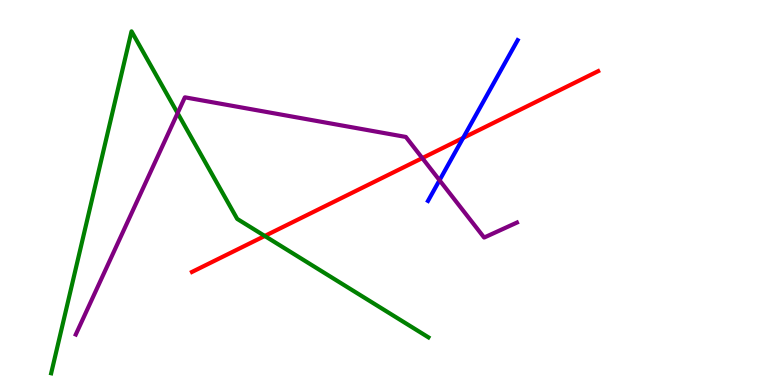[{'lines': ['blue', 'red'], 'intersections': [{'x': 5.98, 'y': 6.42}]}, {'lines': ['green', 'red'], 'intersections': [{'x': 3.42, 'y': 3.87}]}, {'lines': ['purple', 'red'], 'intersections': [{'x': 5.45, 'y': 5.89}]}, {'lines': ['blue', 'green'], 'intersections': []}, {'lines': ['blue', 'purple'], 'intersections': [{'x': 5.67, 'y': 5.32}]}, {'lines': ['green', 'purple'], 'intersections': [{'x': 2.29, 'y': 7.06}]}]